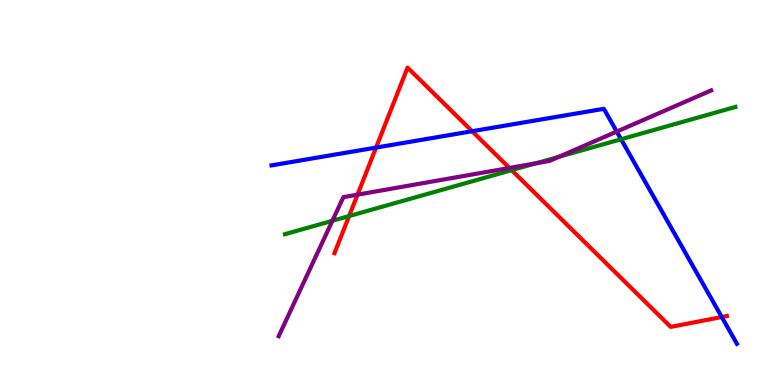[{'lines': ['blue', 'red'], 'intersections': [{'x': 4.85, 'y': 6.17}, {'x': 6.09, 'y': 6.59}, {'x': 9.31, 'y': 1.77}]}, {'lines': ['green', 'red'], 'intersections': [{'x': 4.5, 'y': 4.39}, {'x': 6.6, 'y': 5.58}]}, {'lines': ['purple', 'red'], 'intersections': [{'x': 4.61, 'y': 4.94}, {'x': 6.57, 'y': 5.64}]}, {'lines': ['blue', 'green'], 'intersections': [{'x': 8.01, 'y': 6.38}]}, {'lines': ['blue', 'purple'], 'intersections': [{'x': 7.96, 'y': 6.58}]}, {'lines': ['green', 'purple'], 'intersections': [{'x': 4.29, 'y': 4.27}, {'x': 6.92, 'y': 5.76}, {'x': 7.21, 'y': 5.93}]}]